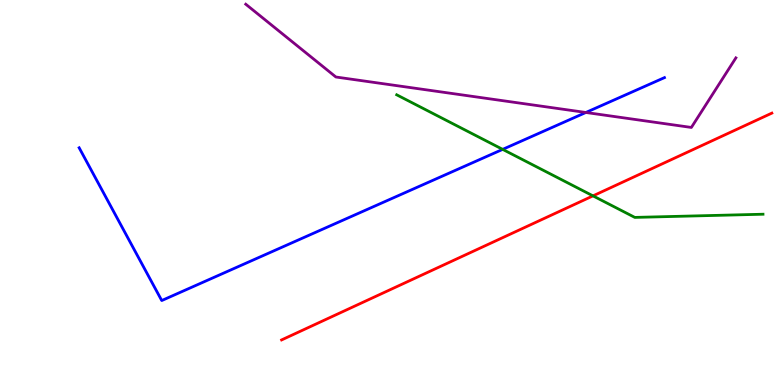[{'lines': ['blue', 'red'], 'intersections': []}, {'lines': ['green', 'red'], 'intersections': [{'x': 7.65, 'y': 4.91}]}, {'lines': ['purple', 'red'], 'intersections': []}, {'lines': ['blue', 'green'], 'intersections': [{'x': 6.49, 'y': 6.12}]}, {'lines': ['blue', 'purple'], 'intersections': [{'x': 7.56, 'y': 7.08}]}, {'lines': ['green', 'purple'], 'intersections': []}]